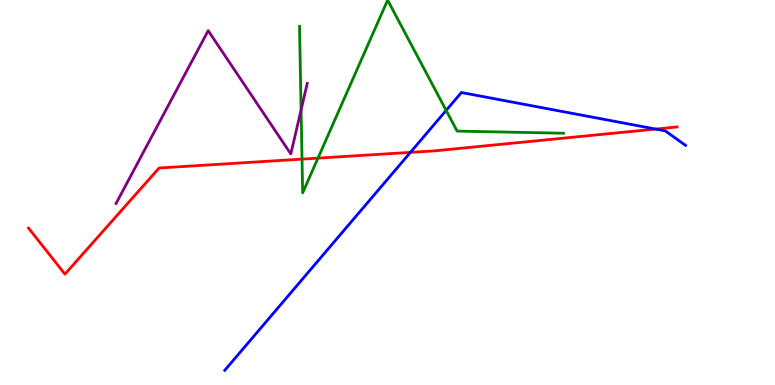[{'lines': ['blue', 'red'], 'intersections': [{'x': 5.3, 'y': 6.04}, {'x': 8.46, 'y': 6.65}]}, {'lines': ['green', 'red'], 'intersections': [{'x': 3.9, 'y': 5.87}, {'x': 4.1, 'y': 5.89}]}, {'lines': ['purple', 'red'], 'intersections': []}, {'lines': ['blue', 'green'], 'intersections': [{'x': 5.76, 'y': 7.13}]}, {'lines': ['blue', 'purple'], 'intersections': []}, {'lines': ['green', 'purple'], 'intersections': [{'x': 3.89, 'y': 7.15}]}]